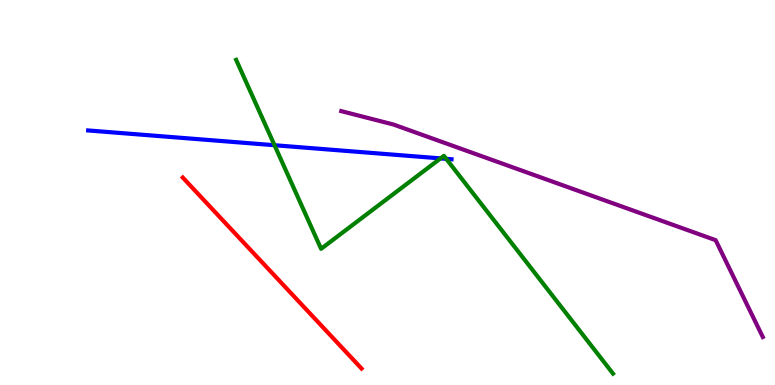[{'lines': ['blue', 'red'], 'intersections': []}, {'lines': ['green', 'red'], 'intersections': []}, {'lines': ['purple', 'red'], 'intersections': []}, {'lines': ['blue', 'green'], 'intersections': [{'x': 3.54, 'y': 6.23}, {'x': 5.68, 'y': 5.89}, {'x': 5.76, 'y': 5.87}]}, {'lines': ['blue', 'purple'], 'intersections': []}, {'lines': ['green', 'purple'], 'intersections': []}]